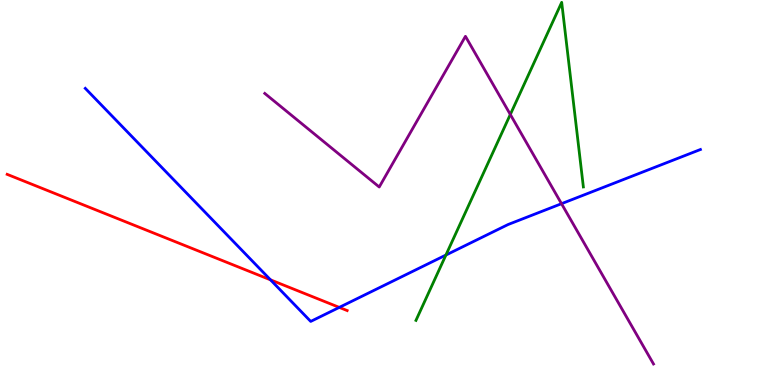[{'lines': ['blue', 'red'], 'intersections': [{'x': 3.49, 'y': 2.73}, {'x': 4.38, 'y': 2.02}]}, {'lines': ['green', 'red'], 'intersections': []}, {'lines': ['purple', 'red'], 'intersections': []}, {'lines': ['blue', 'green'], 'intersections': [{'x': 5.75, 'y': 3.38}]}, {'lines': ['blue', 'purple'], 'intersections': [{'x': 7.25, 'y': 4.71}]}, {'lines': ['green', 'purple'], 'intersections': [{'x': 6.58, 'y': 7.03}]}]